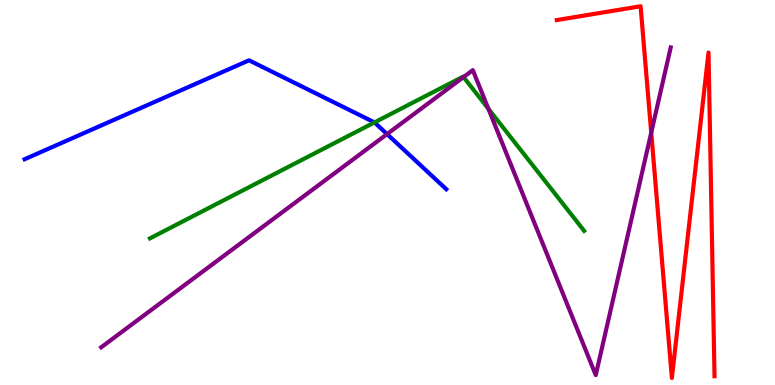[{'lines': ['blue', 'red'], 'intersections': []}, {'lines': ['green', 'red'], 'intersections': []}, {'lines': ['purple', 'red'], 'intersections': [{'x': 8.4, 'y': 6.56}]}, {'lines': ['blue', 'green'], 'intersections': [{'x': 4.83, 'y': 6.82}]}, {'lines': ['blue', 'purple'], 'intersections': [{'x': 4.99, 'y': 6.52}]}, {'lines': ['green', 'purple'], 'intersections': [{'x': 5.98, 'y': 8.0}, {'x': 6.3, 'y': 7.17}]}]